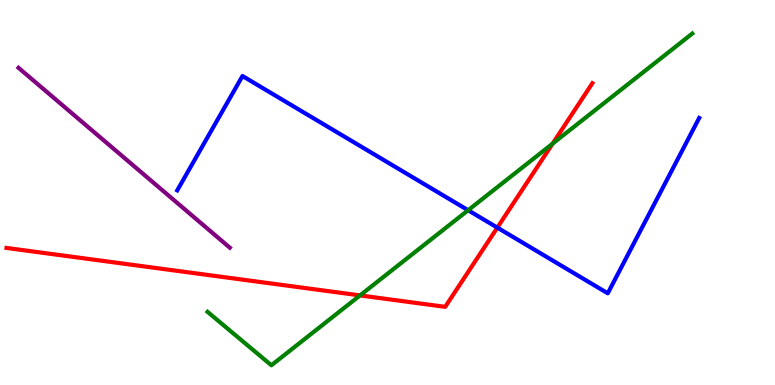[{'lines': ['blue', 'red'], 'intersections': [{'x': 6.42, 'y': 4.09}]}, {'lines': ['green', 'red'], 'intersections': [{'x': 4.65, 'y': 2.33}, {'x': 7.13, 'y': 6.27}]}, {'lines': ['purple', 'red'], 'intersections': []}, {'lines': ['blue', 'green'], 'intersections': [{'x': 6.04, 'y': 4.54}]}, {'lines': ['blue', 'purple'], 'intersections': []}, {'lines': ['green', 'purple'], 'intersections': []}]